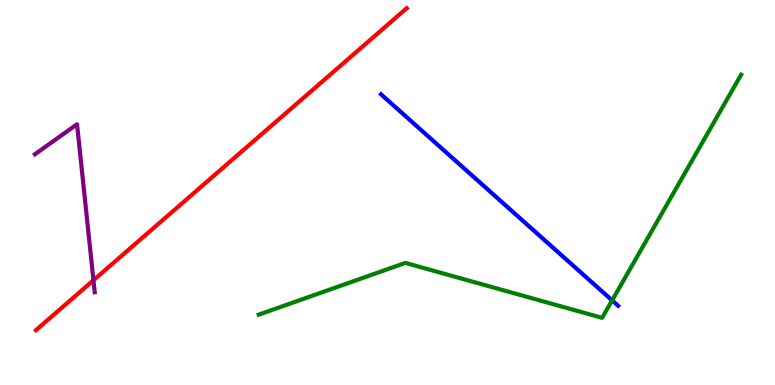[{'lines': ['blue', 'red'], 'intersections': []}, {'lines': ['green', 'red'], 'intersections': []}, {'lines': ['purple', 'red'], 'intersections': [{'x': 1.21, 'y': 2.72}]}, {'lines': ['blue', 'green'], 'intersections': [{'x': 7.9, 'y': 2.2}]}, {'lines': ['blue', 'purple'], 'intersections': []}, {'lines': ['green', 'purple'], 'intersections': []}]